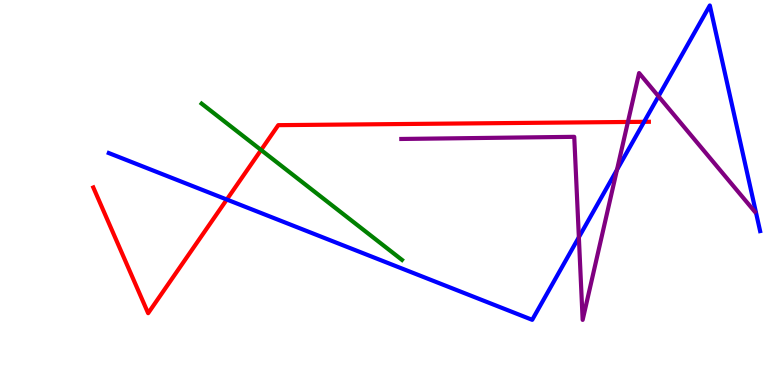[{'lines': ['blue', 'red'], 'intersections': [{'x': 2.93, 'y': 4.82}, {'x': 8.31, 'y': 6.84}]}, {'lines': ['green', 'red'], 'intersections': [{'x': 3.37, 'y': 6.1}]}, {'lines': ['purple', 'red'], 'intersections': [{'x': 8.1, 'y': 6.83}]}, {'lines': ['blue', 'green'], 'intersections': []}, {'lines': ['blue', 'purple'], 'intersections': [{'x': 7.47, 'y': 3.84}, {'x': 7.96, 'y': 5.59}, {'x': 8.5, 'y': 7.5}]}, {'lines': ['green', 'purple'], 'intersections': []}]